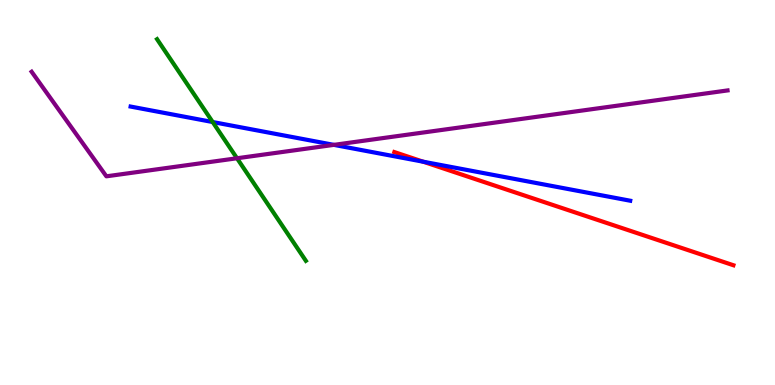[{'lines': ['blue', 'red'], 'intersections': [{'x': 5.46, 'y': 5.8}]}, {'lines': ['green', 'red'], 'intersections': []}, {'lines': ['purple', 'red'], 'intersections': []}, {'lines': ['blue', 'green'], 'intersections': [{'x': 2.74, 'y': 6.83}]}, {'lines': ['blue', 'purple'], 'intersections': [{'x': 4.31, 'y': 6.24}]}, {'lines': ['green', 'purple'], 'intersections': [{'x': 3.06, 'y': 5.89}]}]